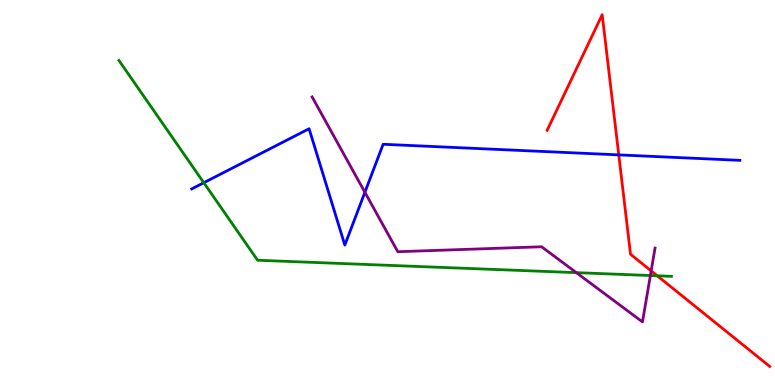[{'lines': ['blue', 'red'], 'intersections': [{'x': 7.98, 'y': 5.98}]}, {'lines': ['green', 'red'], 'intersections': [{'x': 8.48, 'y': 2.84}]}, {'lines': ['purple', 'red'], 'intersections': [{'x': 8.4, 'y': 2.96}]}, {'lines': ['blue', 'green'], 'intersections': [{'x': 2.63, 'y': 5.25}]}, {'lines': ['blue', 'purple'], 'intersections': [{'x': 4.71, 'y': 5.01}]}, {'lines': ['green', 'purple'], 'intersections': [{'x': 7.44, 'y': 2.92}, {'x': 8.39, 'y': 2.84}]}]